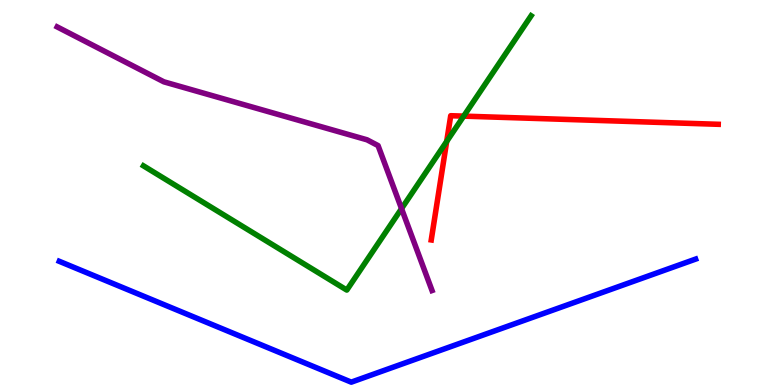[{'lines': ['blue', 'red'], 'intersections': []}, {'lines': ['green', 'red'], 'intersections': [{'x': 5.76, 'y': 6.33}, {'x': 5.98, 'y': 6.98}]}, {'lines': ['purple', 'red'], 'intersections': []}, {'lines': ['blue', 'green'], 'intersections': []}, {'lines': ['blue', 'purple'], 'intersections': []}, {'lines': ['green', 'purple'], 'intersections': [{'x': 5.18, 'y': 4.58}]}]